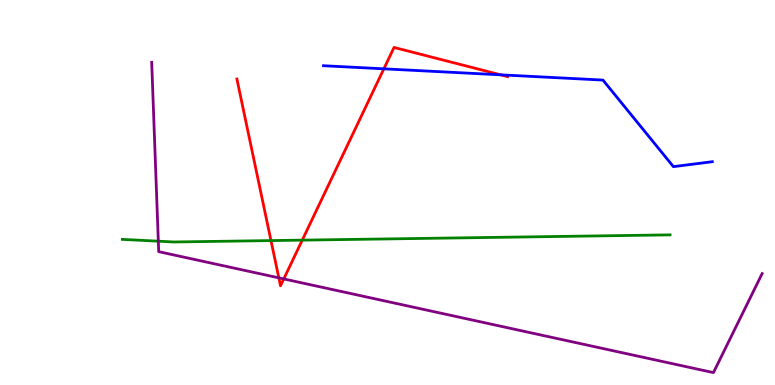[{'lines': ['blue', 'red'], 'intersections': [{'x': 4.95, 'y': 8.21}, {'x': 6.46, 'y': 8.06}]}, {'lines': ['green', 'red'], 'intersections': [{'x': 3.5, 'y': 3.75}, {'x': 3.9, 'y': 3.76}]}, {'lines': ['purple', 'red'], 'intersections': [{'x': 3.6, 'y': 2.78}, {'x': 3.66, 'y': 2.76}]}, {'lines': ['blue', 'green'], 'intersections': []}, {'lines': ['blue', 'purple'], 'intersections': []}, {'lines': ['green', 'purple'], 'intersections': [{'x': 2.04, 'y': 3.74}]}]